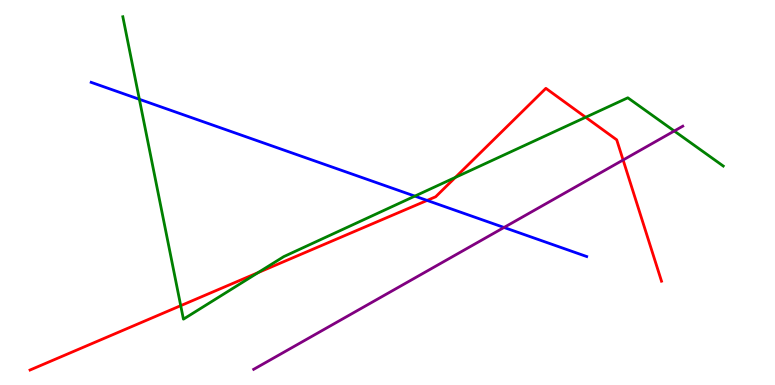[{'lines': ['blue', 'red'], 'intersections': [{'x': 5.51, 'y': 4.79}]}, {'lines': ['green', 'red'], 'intersections': [{'x': 2.33, 'y': 2.06}, {'x': 3.33, 'y': 2.92}, {'x': 5.88, 'y': 5.39}, {'x': 7.56, 'y': 6.95}]}, {'lines': ['purple', 'red'], 'intersections': [{'x': 8.04, 'y': 5.84}]}, {'lines': ['blue', 'green'], 'intersections': [{'x': 1.8, 'y': 7.42}, {'x': 5.35, 'y': 4.91}]}, {'lines': ['blue', 'purple'], 'intersections': [{'x': 6.5, 'y': 4.09}]}, {'lines': ['green', 'purple'], 'intersections': [{'x': 8.7, 'y': 6.6}]}]